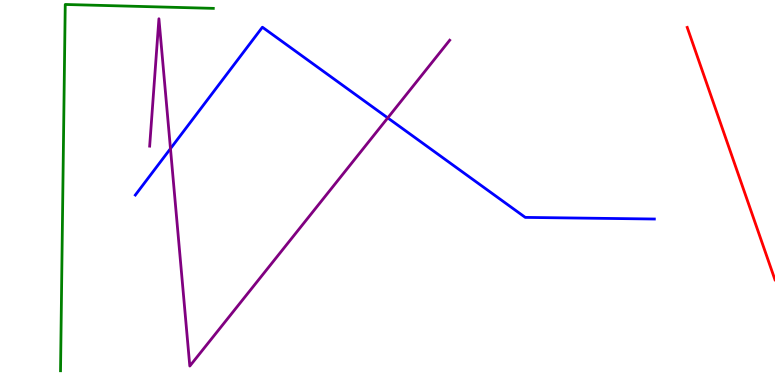[{'lines': ['blue', 'red'], 'intersections': []}, {'lines': ['green', 'red'], 'intersections': []}, {'lines': ['purple', 'red'], 'intersections': []}, {'lines': ['blue', 'green'], 'intersections': []}, {'lines': ['blue', 'purple'], 'intersections': [{'x': 2.2, 'y': 6.14}, {'x': 5.0, 'y': 6.94}]}, {'lines': ['green', 'purple'], 'intersections': []}]